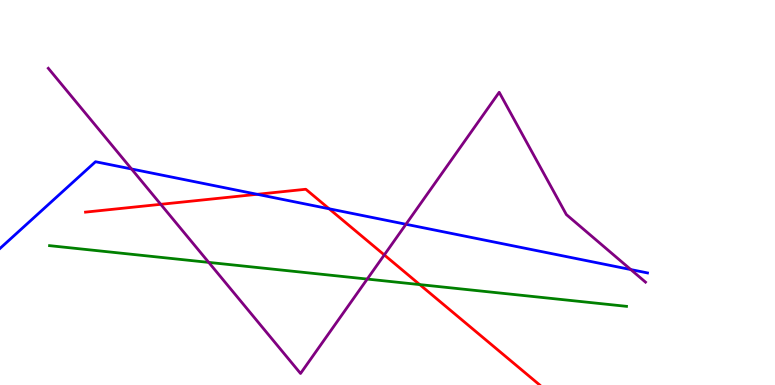[{'lines': ['blue', 'red'], 'intersections': [{'x': 3.32, 'y': 4.95}, {'x': 4.25, 'y': 4.58}]}, {'lines': ['green', 'red'], 'intersections': [{'x': 5.42, 'y': 2.61}]}, {'lines': ['purple', 'red'], 'intersections': [{'x': 2.07, 'y': 4.69}, {'x': 4.96, 'y': 3.38}]}, {'lines': ['blue', 'green'], 'intersections': []}, {'lines': ['blue', 'purple'], 'intersections': [{'x': 1.7, 'y': 5.61}, {'x': 5.24, 'y': 4.17}, {'x': 8.14, 'y': 3.0}]}, {'lines': ['green', 'purple'], 'intersections': [{'x': 2.69, 'y': 3.18}, {'x': 4.74, 'y': 2.75}]}]